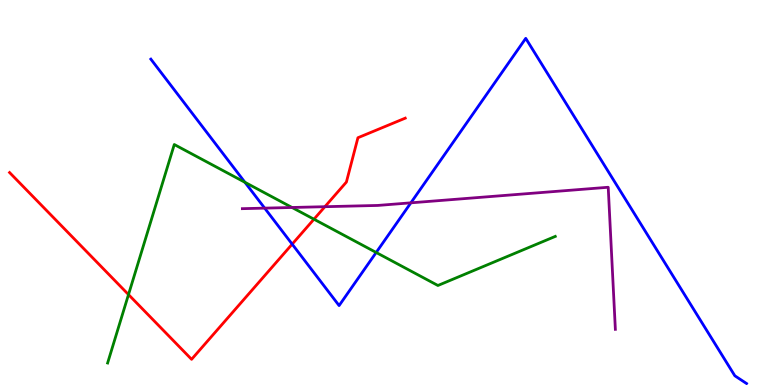[{'lines': ['blue', 'red'], 'intersections': [{'x': 3.77, 'y': 3.66}]}, {'lines': ['green', 'red'], 'intersections': [{'x': 1.66, 'y': 2.35}, {'x': 4.05, 'y': 4.31}]}, {'lines': ['purple', 'red'], 'intersections': [{'x': 4.19, 'y': 4.63}]}, {'lines': ['blue', 'green'], 'intersections': [{'x': 3.16, 'y': 5.26}, {'x': 4.85, 'y': 3.44}]}, {'lines': ['blue', 'purple'], 'intersections': [{'x': 3.41, 'y': 4.59}, {'x': 5.3, 'y': 4.73}]}, {'lines': ['green', 'purple'], 'intersections': [{'x': 3.77, 'y': 4.61}]}]